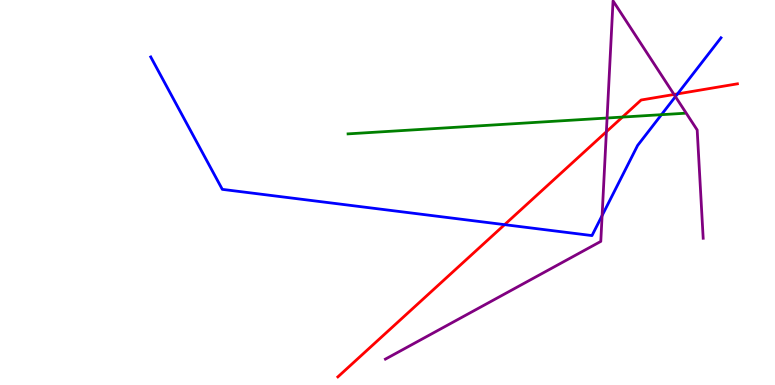[{'lines': ['blue', 'red'], 'intersections': [{'x': 6.51, 'y': 4.16}, {'x': 8.74, 'y': 7.56}]}, {'lines': ['green', 'red'], 'intersections': [{'x': 8.03, 'y': 6.96}]}, {'lines': ['purple', 'red'], 'intersections': [{'x': 7.82, 'y': 6.58}, {'x': 8.7, 'y': 7.55}]}, {'lines': ['blue', 'green'], 'intersections': [{'x': 8.53, 'y': 7.02}]}, {'lines': ['blue', 'purple'], 'intersections': [{'x': 7.77, 'y': 4.4}, {'x': 8.72, 'y': 7.49}]}, {'lines': ['green', 'purple'], 'intersections': [{'x': 7.83, 'y': 6.93}]}]